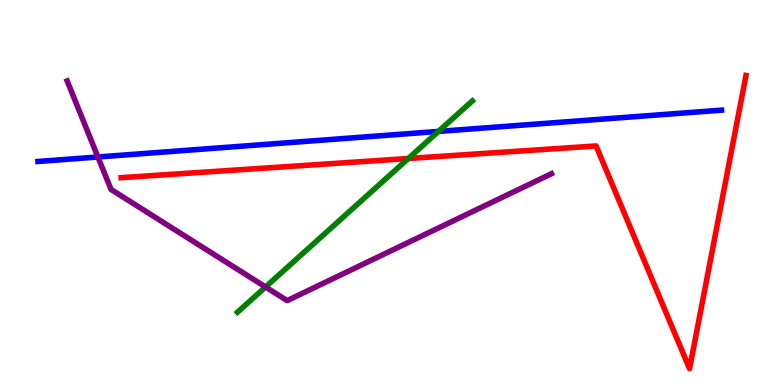[{'lines': ['blue', 'red'], 'intersections': []}, {'lines': ['green', 'red'], 'intersections': [{'x': 5.27, 'y': 5.88}]}, {'lines': ['purple', 'red'], 'intersections': []}, {'lines': ['blue', 'green'], 'intersections': [{'x': 5.66, 'y': 6.59}]}, {'lines': ['blue', 'purple'], 'intersections': [{'x': 1.26, 'y': 5.92}]}, {'lines': ['green', 'purple'], 'intersections': [{'x': 3.43, 'y': 2.55}]}]